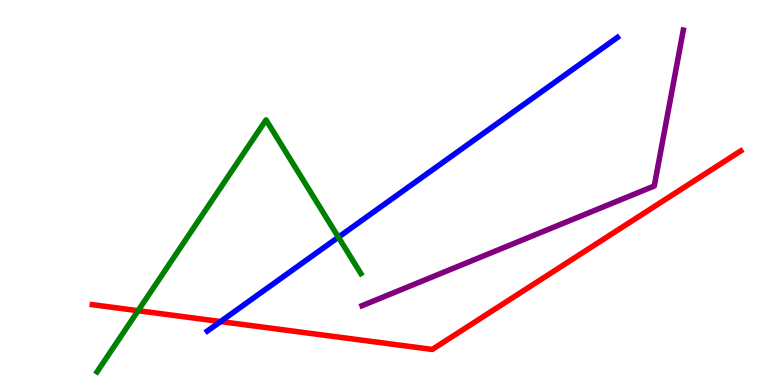[{'lines': ['blue', 'red'], 'intersections': [{'x': 2.85, 'y': 1.65}]}, {'lines': ['green', 'red'], 'intersections': [{'x': 1.78, 'y': 1.93}]}, {'lines': ['purple', 'red'], 'intersections': []}, {'lines': ['blue', 'green'], 'intersections': [{'x': 4.37, 'y': 3.84}]}, {'lines': ['blue', 'purple'], 'intersections': []}, {'lines': ['green', 'purple'], 'intersections': []}]